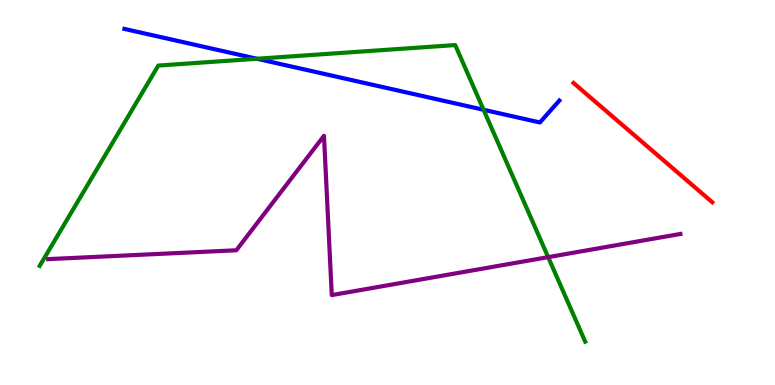[{'lines': ['blue', 'red'], 'intersections': []}, {'lines': ['green', 'red'], 'intersections': []}, {'lines': ['purple', 'red'], 'intersections': []}, {'lines': ['blue', 'green'], 'intersections': [{'x': 3.32, 'y': 8.47}, {'x': 6.24, 'y': 7.15}]}, {'lines': ['blue', 'purple'], 'intersections': []}, {'lines': ['green', 'purple'], 'intersections': [{'x': 7.07, 'y': 3.32}]}]